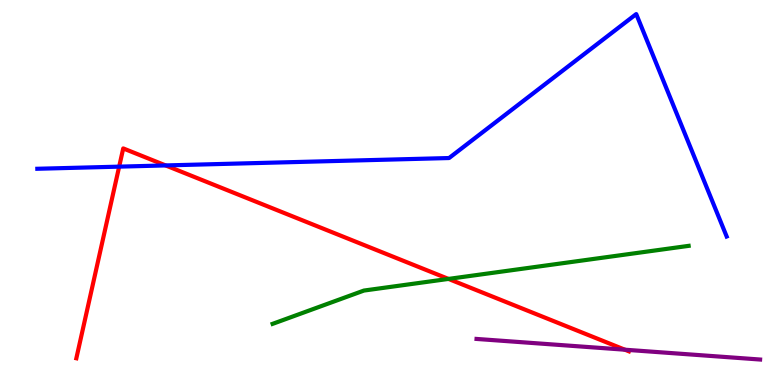[{'lines': ['blue', 'red'], 'intersections': [{'x': 1.54, 'y': 5.67}, {'x': 2.14, 'y': 5.7}]}, {'lines': ['green', 'red'], 'intersections': [{'x': 5.79, 'y': 2.76}]}, {'lines': ['purple', 'red'], 'intersections': [{'x': 8.06, 'y': 0.917}]}, {'lines': ['blue', 'green'], 'intersections': []}, {'lines': ['blue', 'purple'], 'intersections': []}, {'lines': ['green', 'purple'], 'intersections': []}]